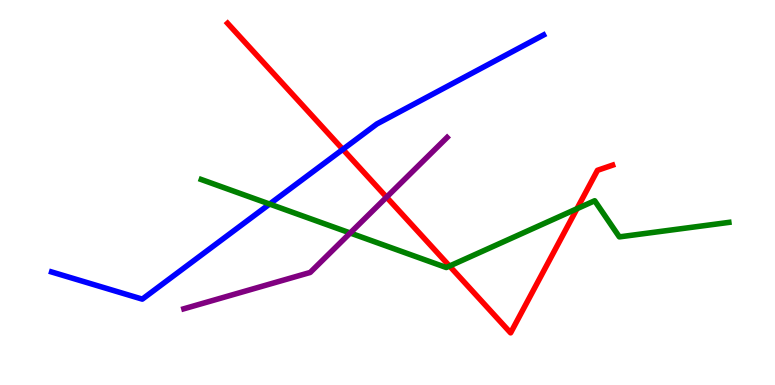[{'lines': ['blue', 'red'], 'intersections': [{'x': 4.42, 'y': 6.12}]}, {'lines': ['green', 'red'], 'intersections': [{'x': 5.8, 'y': 3.09}, {'x': 7.44, 'y': 4.58}]}, {'lines': ['purple', 'red'], 'intersections': [{'x': 4.99, 'y': 4.88}]}, {'lines': ['blue', 'green'], 'intersections': [{'x': 3.48, 'y': 4.7}]}, {'lines': ['blue', 'purple'], 'intersections': []}, {'lines': ['green', 'purple'], 'intersections': [{'x': 4.52, 'y': 3.95}]}]